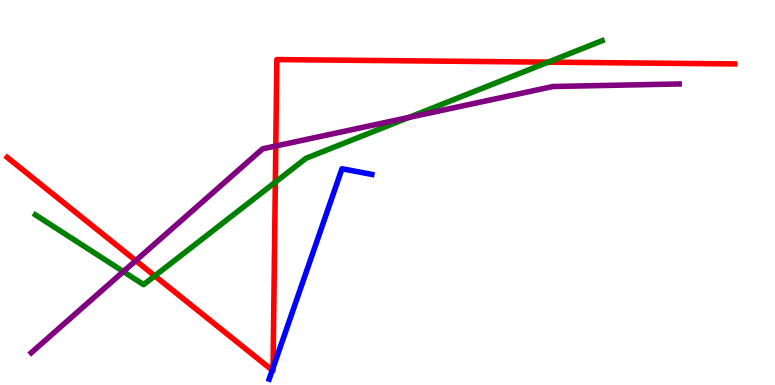[{'lines': ['blue', 'red'], 'intersections': [{'x': 3.51, 'y': 0.384}, {'x': 3.52, 'y': 0.444}]}, {'lines': ['green', 'red'], 'intersections': [{'x': 2.0, 'y': 2.83}, {'x': 3.55, 'y': 5.27}, {'x': 7.07, 'y': 8.39}]}, {'lines': ['purple', 'red'], 'intersections': [{'x': 1.75, 'y': 3.23}, {'x': 3.56, 'y': 6.21}]}, {'lines': ['blue', 'green'], 'intersections': []}, {'lines': ['blue', 'purple'], 'intersections': []}, {'lines': ['green', 'purple'], 'intersections': [{'x': 1.59, 'y': 2.95}, {'x': 5.28, 'y': 6.95}]}]